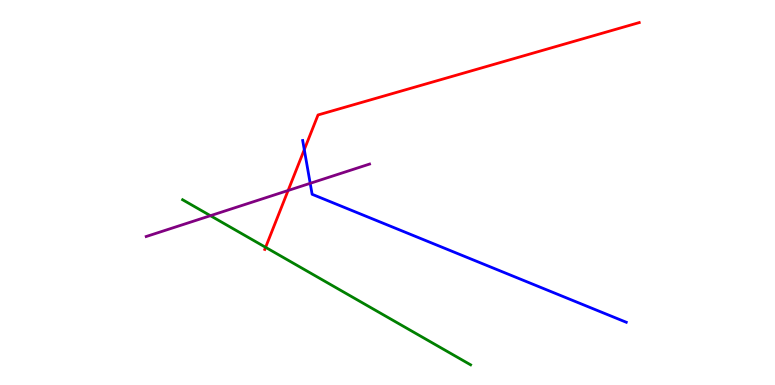[{'lines': ['blue', 'red'], 'intersections': [{'x': 3.93, 'y': 6.11}]}, {'lines': ['green', 'red'], 'intersections': [{'x': 3.43, 'y': 3.58}]}, {'lines': ['purple', 'red'], 'intersections': [{'x': 3.72, 'y': 5.05}]}, {'lines': ['blue', 'green'], 'intersections': []}, {'lines': ['blue', 'purple'], 'intersections': [{'x': 4.0, 'y': 5.24}]}, {'lines': ['green', 'purple'], 'intersections': [{'x': 2.71, 'y': 4.4}]}]